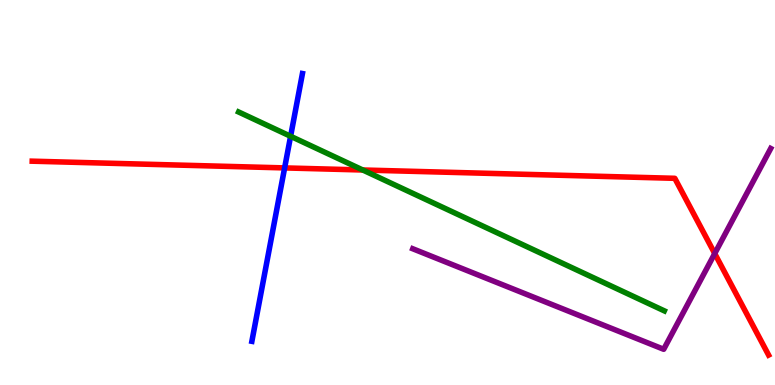[{'lines': ['blue', 'red'], 'intersections': [{'x': 3.67, 'y': 5.64}]}, {'lines': ['green', 'red'], 'intersections': [{'x': 4.68, 'y': 5.58}]}, {'lines': ['purple', 'red'], 'intersections': [{'x': 9.22, 'y': 3.41}]}, {'lines': ['blue', 'green'], 'intersections': [{'x': 3.75, 'y': 6.46}]}, {'lines': ['blue', 'purple'], 'intersections': []}, {'lines': ['green', 'purple'], 'intersections': []}]